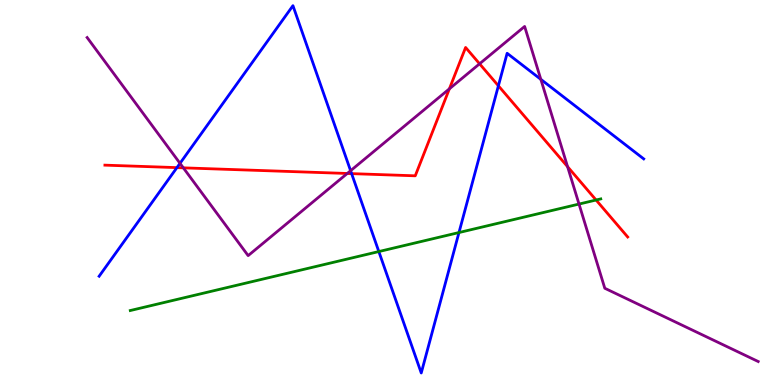[{'lines': ['blue', 'red'], 'intersections': [{'x': 2.28, 'y': 5.65}, {'x': 4.54, 'y': 5.49}, {'x': 6.43, 'y': 7.77}]}, {'lines': ['green', 'red'], 'intersections': [{'x': 7.69, 'y': 4.8}]}, {'lines': ['purple', 'red'], 'intersections': [{'x': 2.37, 'y': 5.64}, {'x': 4.48, 'y': 5.49}, {'x': 5.8, 'y': 7.69}, {'x': 6.19, 'y': 8.34}, {'x': 7.32, 'y': 5.67}]}, {'lines': ['blue', 'green'], 'intersections': [{'x': 4.89, 'y': 3.47}, {'x': 5.92, 'y': 3.96}]}, {'lines': ['blue', 'purple'], 'intersections': [{'x': 2.32, 'y': 5.76}, {'x': 4.52, 'y': 5.57}, {'x': 6.98, 'y': 7.94}]}, {'lines': ['green', 'purple'], 'intersections': [{'x': 7.47, 'y': 4.7}]}]